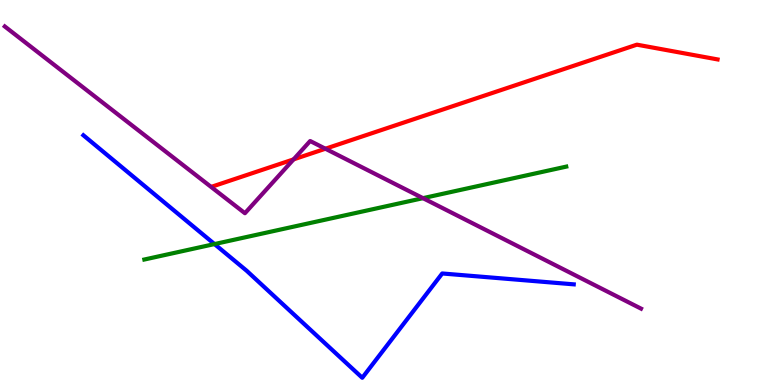[{'lines': ['blue', 'red'], 'intersections': []}, {'lines': ['green', 'red'], 'intersections': []}, {'lines': ['purple', 'red'], 'intersections': [{'x': 3.79, 'y': 5.86}, {'x': 4.2, 'y': 6.14}]}, {'lines': ['blue', 'green'], 'intersections': [{'x': 2.77, 'y': 3.66}]}, {'lines': ['blue', 'purple'], 'intersections': []}, {'lines': ['green', 'purple'], 'intersections': [{'x': 5.46, 'y': 4.85}]}]